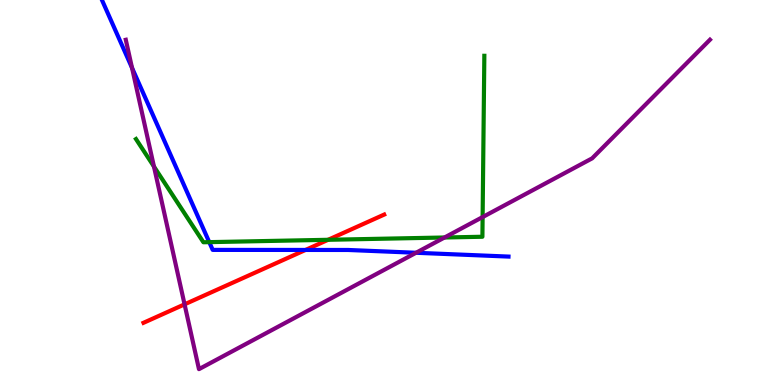[{'lines': ['blue', 'red'], 'intersections': [{'x': 3.94, 'y': 3.51}]}, {'lines': ['green', 'red'], 'intersections': [{'x': 4.23, 'y': 3.77}]}, {'lines': ['purple', 'red'], 'intersections': [{'x': 2.38, 'y': 2.1}]}, {'lines': ['blue', 'green'], 'intersections': [{'x': 2.7, 'y': 3.71}]}, {'lines': ['blue', 'purple'], 'intersections': [{'x': 1.7, 'y': 8.24}, {'x': 5.37, 'y': 3.43}]}, {'lines': ['green', 'purple'], 'intersections': [{'x': 1.99, 'y': 5.67}, {'x': 5.74, 'y': 3.83}, {'x': 6.23, 'y': 4.36}]}]